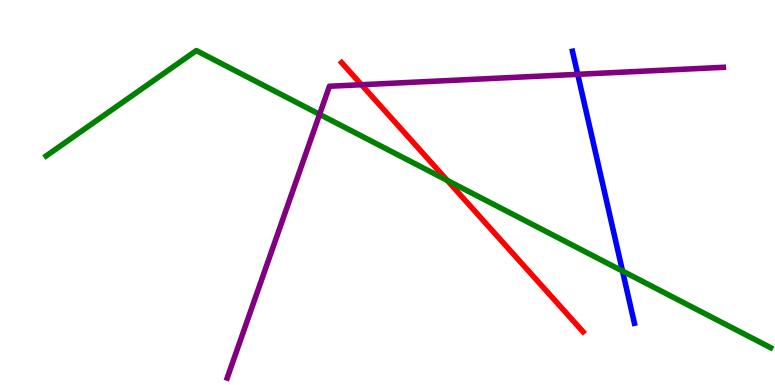[{'lines': ['blue', 'red'], 'intersections': []}, {'lines': ['green', 'red'], 'intersections': [{'x': 5.77, 'y': 5.31}]}, {'lines': ['purple', 'red'], 'intersections': [{'x': 4.66, 'y': 7.8}]}, {'lines': ['blue', 'green'], 'intersections': [{'x': 8.03, 'y': 2.96}]}, {'lines': ['blue', 'purple'], 'intersections': [{'x': 7.45, 'y': 8.07}]}, {'lines': ['green', 'purple'], 'intersections': [{'x': 4.12, 'y': 7.03}]}]